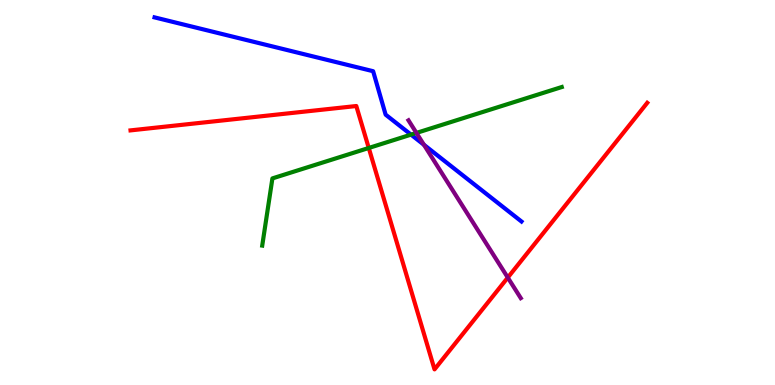[{'lines': ['blue', 'red'], 'intersections': []}, {'lines': ['green', 'red'], 'intersections': [{'x': 4.76, 'y': 6.16}]}, {'lines': ['purple', 'red'], 'intersections': [{'x': 6.55, 'y': 2.79}]}, {'lines': ['blue', 'green'], 'intersections': [{'x': 5.3, 'y': 6.5}]}, {'lines': ['blue', 'purple'], 'intersections': [{'x': 5.47, 'y': 6.24}]}, {'lines': ['green', 'purple'], 'intersections': [{'x': 5.37, 'y': 6.55}]}]